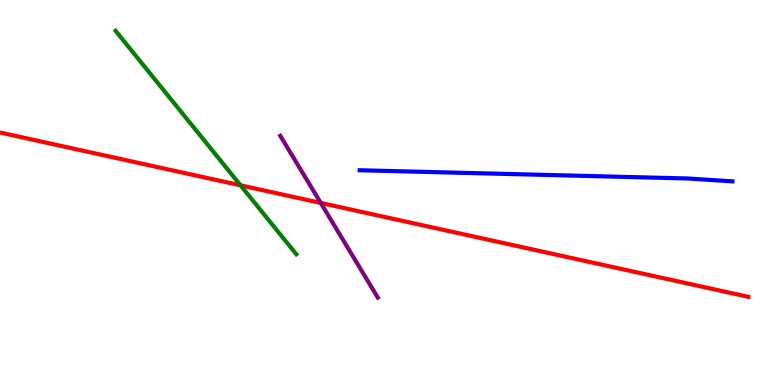[{'lines': ['blue', 'red'], 'intersections': []}, {'lines': ['green', 'red'], 'intersections': [{'x': 3.1, 'y': 5.19}]}, {'lines': ['purple', 'red'], 'intersections': [{'x': 4.14, 'y': 4.73}]}, {'lines': ['blue', 'green'], 'intersections': []}, {'lines': ['blue', 'purple'], 'intersections': []}, {'lines': ['green', 'purple'], 'intersections': []}]